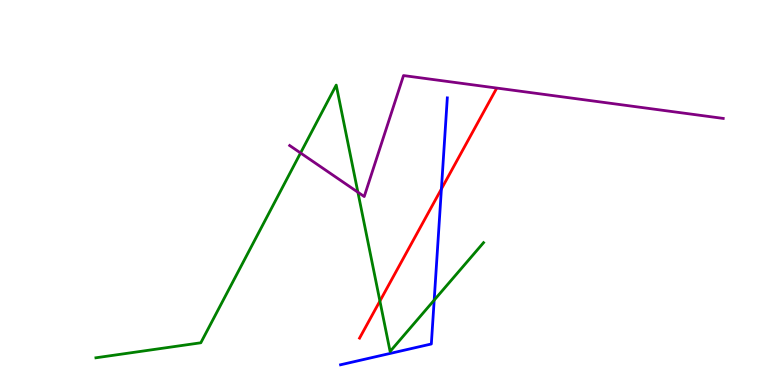[{'lines': ['blue', 'red'], 'intersections': [{'x': 5.7, 'y': 5.09}]}, {'lines': ['green', 'red'], 'intersections': [{'x': 4.9, 'y': 2.18}]}, {'lines': ['purple', 'red'], 'intersections': []}, {'lines': ['blue', 'green'], 'intersections': [{'x': 5.6, 'y': 2.2}]}, {'lines': ['blue', 'purple'], 'intersections': []}, {'lines': ['green', 'purple'], 'intersections': [{'x': 3.88, 'y': 6.03}, {'x': 4.62, 'y': 5.01}]}]